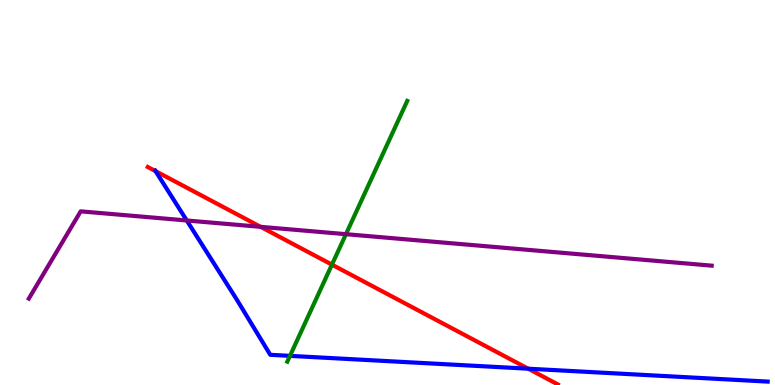[{'lines': ['blue', 'red'], 'intersections': [{'x': 2.01, 'y': 5.56}, {'x': 6.82, 'y': 0.424}]}, {'lines': ['green', 'red'], 'intersections': [{'x': 4.28, 'y': 3.13}]}, {'lines': ['purple', 'red'], 'intersections': [{'x': 3.36, 'y': 4.11}]}, {'lines': ['blue', 'green'], 'intersections': [{'x': 3.74, 'y': 0.757}]}, {'lines': ['blue', 'purple'], 'intersections': [{'x': 2.41, 'y': 4.27}]}, {'lines': ['green', 'purple'], 'intersections': [{'x': 4.46, 'y': 3.92}]}]